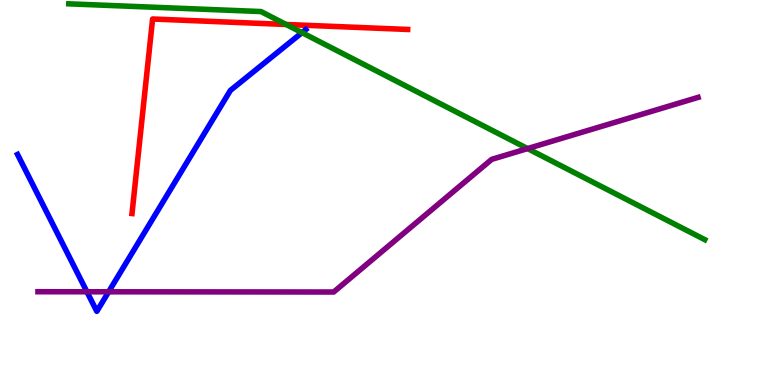[{'lines': ['blue', 'red'], 'intersections': []}, {'lines': ['green', 'red'], 'intersections': [{'x': 3.69, 'y': 9.36}]}, {'lines': ['purple', 'red'], 'intersections': []}, {'lines': ['blue', 'green'], 'intersections': [{'x': 3.9, 'y': 9.15}]}, {'lines': ['blue', 'purple'], 'intersections': [{'x': 1.12, 'y': 2.42}, {'x': 1.4, 'y': 2.42}]}, {'lines': ['green', 'purple'], 'intersections': [{'x': 6.81, 'y': 6.14}]}]